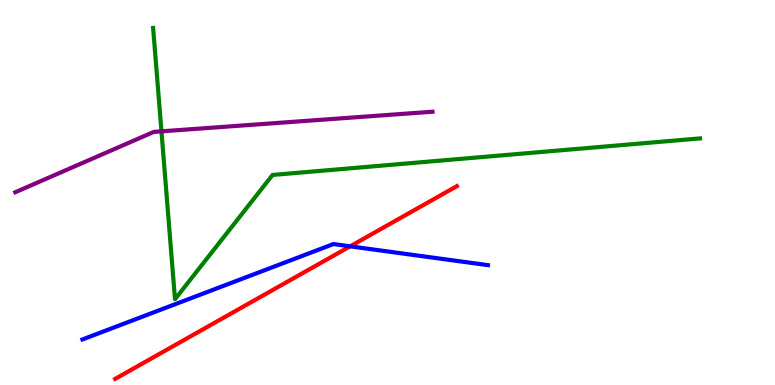[{'lines': ['blue', 'red'], 'intersections': [{'x': 4.52, 'y': 3.6}]}, {'lines': ['green', 'red'], 'intersections': []}, {'lines': ['purple', 'red'], 'intersections': []}, {'lines': ['blue', 'green'], 'intersections': []}, {'lines': ['blue', 'purple'], 'intersections': []}, {'lines': ['green', 'purple'], 'intersections': [{'x': 2.08, 'y': 6.59}]}]